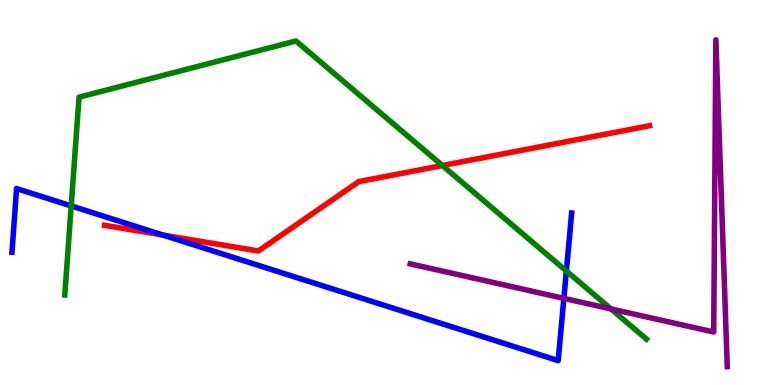[{'lines': ['blue', 'red'], 'intersections': [{'x': 2.1, 'y': 3.89}]}, {'lines': ['green', 'red'], 'intersections': [{'x': 5.71, 'y': 5.7}]}, {'lines': ['purple', 'red'], 'intersections': []}, {'lines': ['blue', 'green'], 'intersections': [{'x': 0.919, 'y': 4.65}, {'x': 7.31, 'y': 2.96}]}, {'lines': ['blue', 'purple'], 'intersections': [{'x': 7.28, 'y': 2.25}]}, {'lines': ['green', 'purple'], 'intersections': [{'x': 7.88, 'y': 1.98}]}]